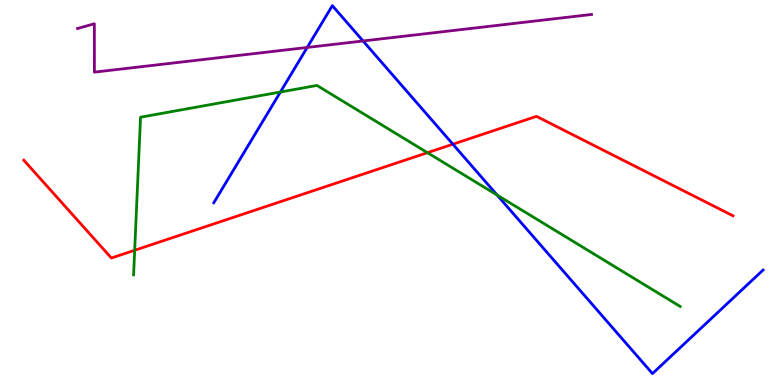[{'lines': ['blue', 'red'], 'intersections': [{'x': 5.84, 'y': 6.25}]}, {'lines': ['green', 'red'], 'intersections': [{'x': 1.74, 'y': 3.5}, {'x': 5.52, 'y': 6.03}]}, {'lines': ['purple', 'red'], 'intersections': []}, {'lines': ['blue', 'green'], 'intersections': [{'x': 3.62, 'y': 7.61}, {'x': 6.41, 'y': 4.93}]}, {'lines': ['blue', 'purple'], 'intersections': [{'x': 3.96, 'y': 8.77}, {'x': 4.68, 'y': 8.94}]}, {'lines': ['green', 'purple'], 'intersections': []}]